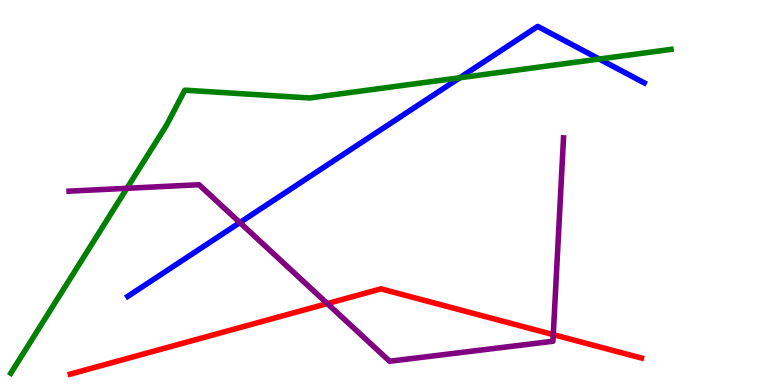[{'lines': ['blue', 'red'], 'intersections': []}, {'lines': ['green', 'red'], 'intersections': []}, {'lines': ['purple', 'red'], 'intersections': [{'x': 4.22, 'y': 2.12}, {'x': 7.14, 'y': 1.31}]}, {'lines': ['blue', 'green'], 'intersections': [{'x': 5.93, 'y': 7.98}, {'x': 7.73, 'y': 8.47}]}, {'lines': ['blue', 'purple'], 'intersections': [{'x': 3.09, 'y': 4.22}]}, {'lines': ['green', 'purple'], 'intersections': [{'x': 1.64, 'y': 5.11}]}]